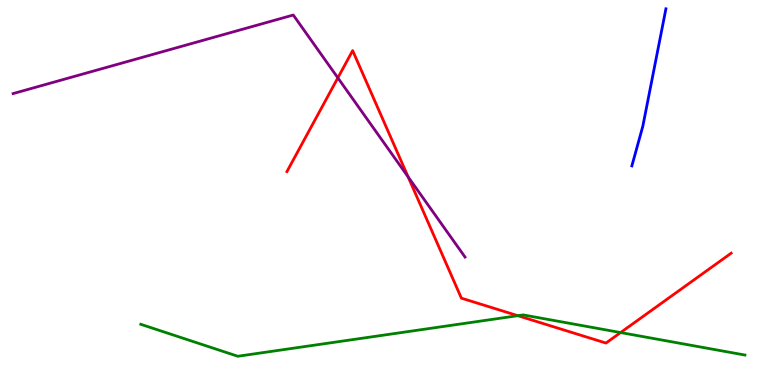[{'lines': ['blue', 'red'], 'intersections': []}, {'lines': ['green', 'red'], 'intersections': [{'x': 6.68, 'y': 1.8}, {'x': 8.01, 'y': 1.36}]}, {'lines': ['purple', 'red'], 'intersections': [{'x': 4.36, 'y': 7.98}, {'x': 5.27, 'y': 5.41}]}, {'lines': ['blue', 'green'], 'intersections': []}, {'lines': ['blue', 'purple'], 'intersections': []}, {'lines': ['green', 'purple'], 'intersections': []}]